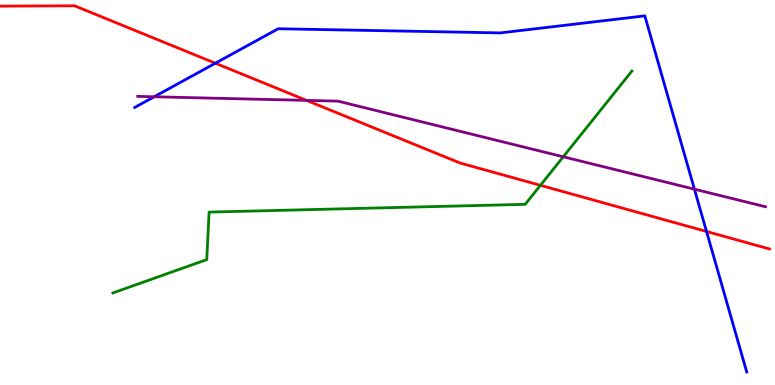[{'lines': ['blue', 'red'], 'intersections': [{'x': 2.78, 'y': 8.36}, {'x': 9.12, 'y': 3.99}]}, {'lines': ['green', 'red'], 'intersections': [{'x': 6.97, 'y': 5.19}]}, {'lines': ['purple', 'red'], 'intersections': [{'x': 3.96, 'y': 7.39}]}, {'lines': ['blue', 'green'], 'intersections': []}, {'lines': ['blue', 'purple'], 'intersections': [{'x': 1.99, 'y': 7.49}, {'x': 8.96, 'y': 5.09}]}, {'lines': ['green', 'purple'], 'intersections': [{'x': 7.27, 'y': 5.93}]}]